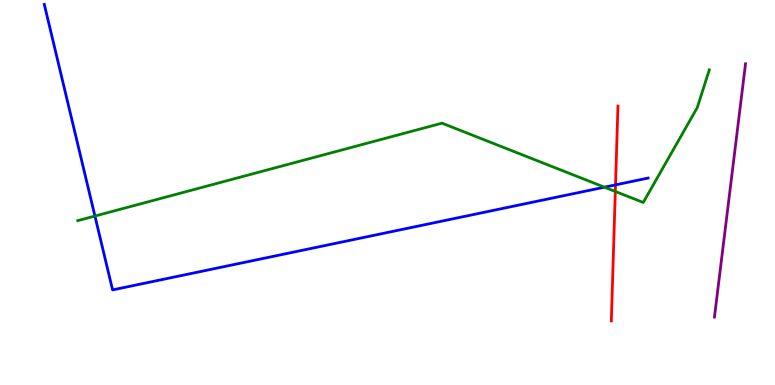[{'lines': ['blue', 'red'], 'intersections': [{'x': 7.94, 'y': 5.2}]}, {'lines': ['green', 'red'], 'intersections': [{'x': 7.94, 'y': 5.03}]}, {'lines': ['purple', 'red'], 'intersections': []}, {'lines': ['blue', 'green'], 'intersections': [{'x': 1.22, 'y': 4.39}, {'x': 7.8, 'y': 5.14}]}, {'lines': ['blue', 'purple'], 'intersections': []}, {'lines': ['green', 'purple'], 'intersections': []}]